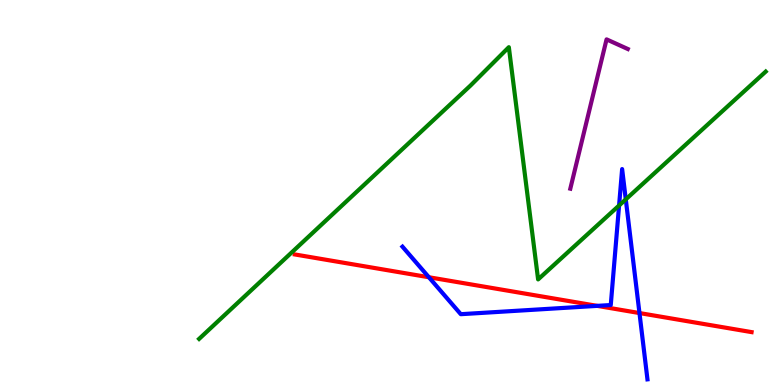[{'lines': ['blue', 'red'], 'intersections': [{'x': 5.53, 'y': 2.8}, {'x': 7.71, 'y': 2.06}, {'x': 8.25, 'y': 1.87}]}, {'lines': ['green', 'red'], 'intersections': []}, {'lines': ['purple', 'red'], 'intersections': []}, {'lines': ['blue', 'green'], 'intersections': [{'x': 7.99, 'y': 4.66}, {'x': 8.07, 'y': 4.82}]}, {'lines': ['blue', 'purple'], 'intersections': []}, {'lines': ['green', 'purple'], 'intersections': []}]